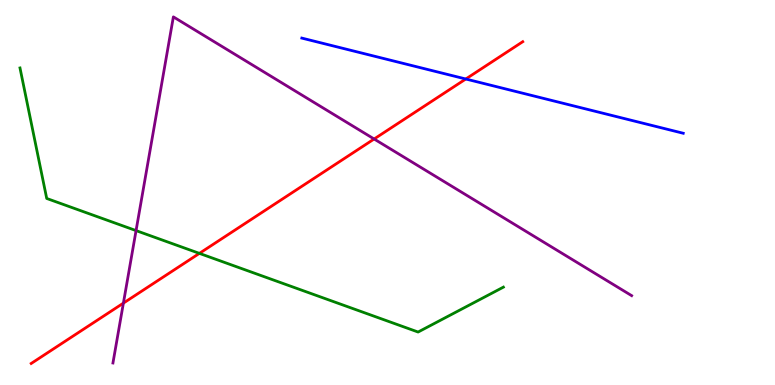[{'lines': ['blue', 'red'], 'intersections': [{'x': 6.01, 'y': 7.95}]}, {'lines': ['green', 'red'], 'intersections': [{'x': 2.57, 'y': 3.42}]}, {'lines': ['purple', 'red'], 'intersections': [{'x': 1.59, 'y': 2.13}, {'x': 4.83, 'y': 6.39}]}, {'lines': ['blue', 'green'], 'intersections': []}, {'lines': ['blue', 'purple'], 'intersections': []}, {'lines': ['green', 'purple'], 'intersections': [{'x': 1.76, 'y': 4.01}]}]